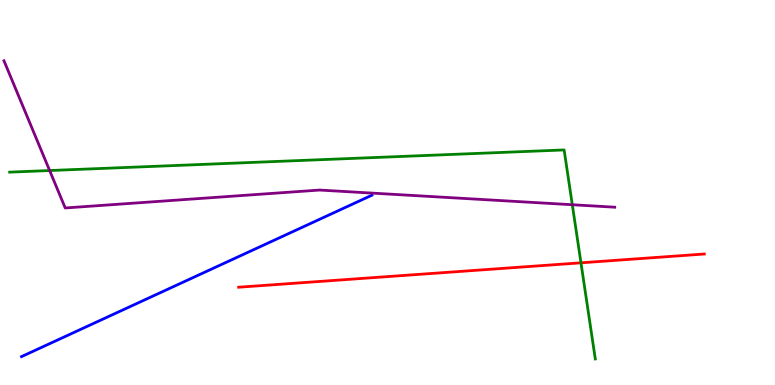[{'lines': ['blue', 'red'], 'intersections': []}, {'lines': ['green', 'red'], 'intersections': [{'x': 7.5, 'y': 3.17}]}, {'lines': ['purple', 'red'], 'intersections': []}, {'lines': ['blue', 'green'], 'intersections': []}, {'lines': ['blue', 'purple'], 'intersections': []}, {'lines': ['green', 'purple'], 'intersections': [{'x': 0.641, 'y': 5.57}, {'x': 7.38, 'y': 4.68}]}]